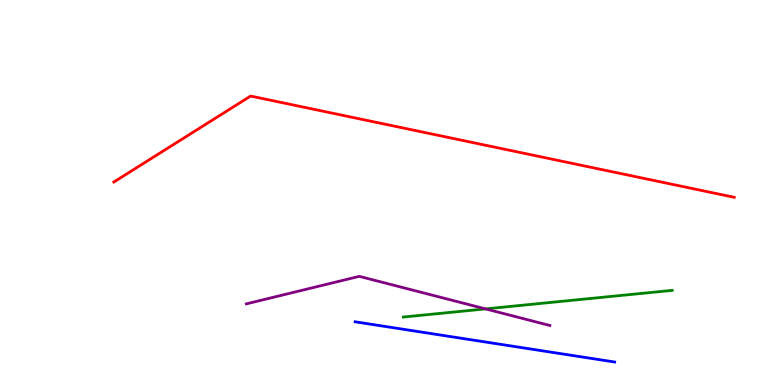[{'lines': ['blue', 'red'], 'intersections': []}, {'lines': ['green', 'red'], 'intersections': []}, {'lines': ['purple', 'red'], 'intersections': []}, {'lines': ['blue', 'green'], 'intersections': []}, {'lines': ['blue', 'purple'], 'intersections': []}, {'lines': ['green', 'purple'], 'intersections': [{'x': 6.26, 'y': 1.98}]}]